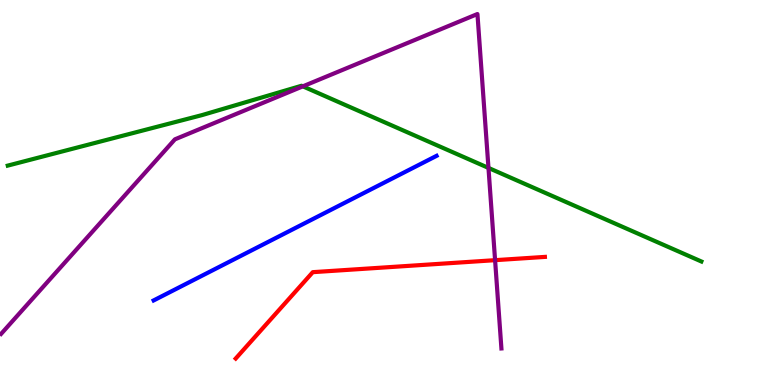[{'lines': ['blue', 'red'], 'intersections': []}, {'lines': ['green', 'red'], 'intersections': []}, {'lines': ['purple', 'red'], 'intersections': [{'x': 6.39, 'y': 3.24}]}, {'lines': ['blue', 'green'], 'intersections': []}, {'lines': ['blue', 'purple'], 'intersections': []}, {'lines': ['green', 'purple'], 'intersections': [{'x': 3.91, 'y': 7.76}, {'x': 6.3, 'y': 5.64}]}]